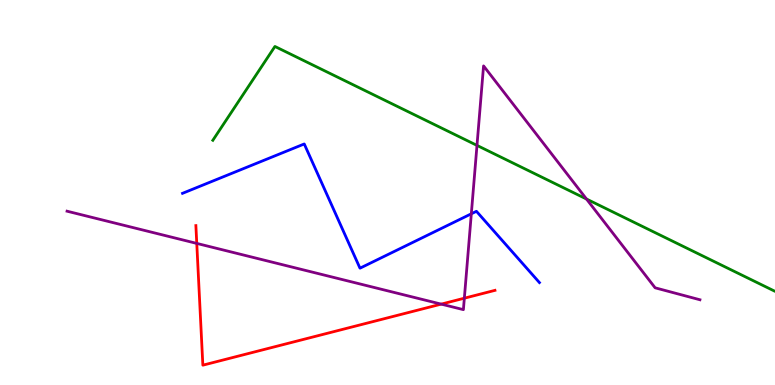[{'lines': ['blue', 'red'], 'intersections': []}, {'lines': ['green', 'red'], 'intersections': []}, {'lines': ['purple', 'red'], 'intersections': [{'x': 2.54, 'y': 3.68}, {'x': 5.69, 'y': 2.1}, {'x': 5.99, 'y': 2.25}]}, {'lines': ['blue', 'green'], 'intersections': []}, {'lines': ['blue', 'purple'], 'intersections': [{'x': 6.08, 'y': 4.45}]}, {'lines': ['green', 'purple'], 'intersections': [{'x': 6.15, 'y': 6.22}, {'x': 7.57, 'y': 4.83}]}]